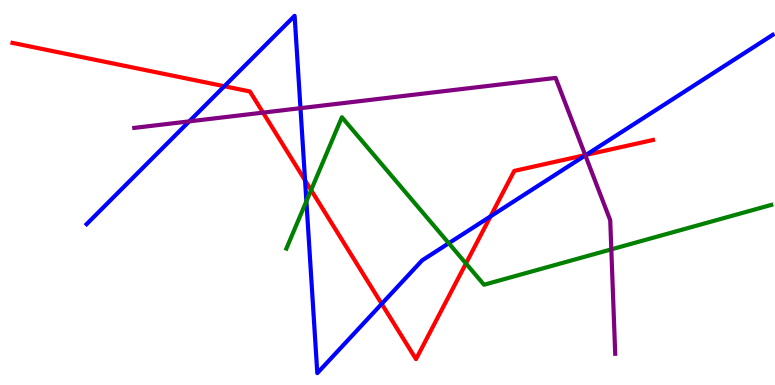[{'lines': ['blue', 'red'], 'intersections': [{'x': 2.89, 'y': 7.76}, {'x': 3.94, 'y': 5.32}, {'x': 4.93, 'y': 2.11}, {'x': 6.33, 'y': 4.38}, {'x': 7.56, 'y': 5.98}]}, {'lines': ['green', 'red'], 'intersections': [{'x': 4.01, 'y': 5.06}, {'x': 6.01, 'y': 3.16}]}, {'lines': ['purple', 'red'], 'intersections': [{'x': 3.39, 'y': 7.07}, {'x': 7.55, 'y': 5.97}]}, {'lines': ['blue', 'green'], 'intersections': [{'x': 3.95, 'y': 4.77}, {'x': 5.79, 'y': 3.68}]}, {'lines': ['blue', 'purple'], 'intersections': [{'x': 2.44, 'y': 6.85}, {'x': 3.88, 'y': 7.19}, {'x': 7.55, 'y': 5.96}]}, {'lines': ['green', 'purple'], 'intersections': [{'x': 7.89, 'y': 3.52}]}]